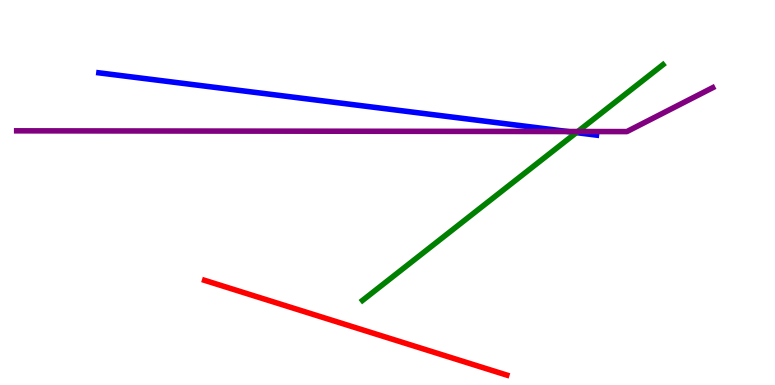[{'lines': ['blue', 'red'], 'intersections': []}, {'lines': ['green', 'red'], 'intersections': []}, {'lines': ['purple', 'red'], 'intersections': []}, {'lines': ['blue', 'green'], 'intersections': [{'x': 7.44, 'y': 6.56}]}, {'lines': ['blue', 'purple'], 'intersections': [{'x': 7.32, 'y': 6.58}]}, {'lines': ['green', 'purple'], 'intersections': [{'x': 7.46, 'y': 6.58}]}]